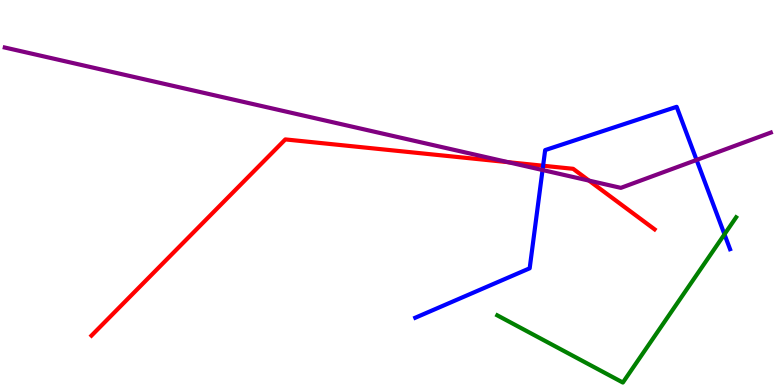[{'lines': ['blue', 'red'], 'intersections': [{'x': 7.01, 'y': 5.69}]}, {'lines': ['green', 'red'], 'intersections': []}, {'lines': ['purple', 'red'], 'intersections': [{'x': 6.56, 'y': 5.79}, {'x': 7.6, 'y': 5.31}]}, {'lines': ['blue', 'green'], 'intersections': [{'x': 9.35, 'y': 3.91}]}, {'lines': ['blue', 'purple'], 'intersections': [{'x': 7.0, 'y': 5.58}, {'x': 8.99, 'y': 5.85}]}, {'lines': ['green', 'purple'], 'intersections': []}]